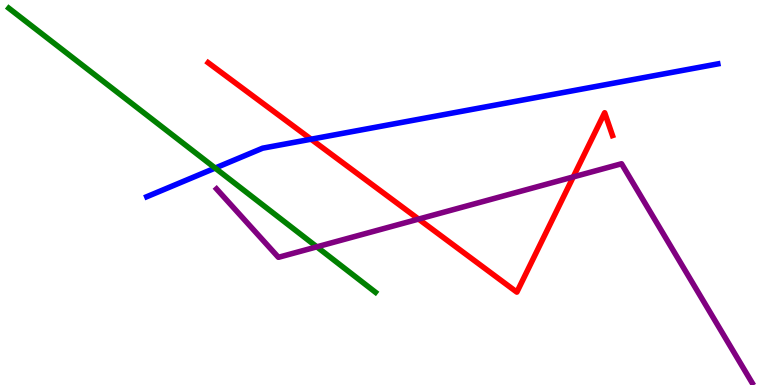[{'lines': ['blue', 'red'], 'intersections': [{'x': 4.01, 'y': 6.38}]}, {'lines': ['green', 'red'], 'intersections': []}, {'lines': ['purple', 'red'], 'intersections': [{'x': 5.4, 'y': 4.31}, {'x': 7.4, 'y': 5.4}]}, {'lines': ['blue', 'green'], 'intersections': [{'x': 2.78, 'y': 5.63}]}, {'lines': ['blue', 'purple'], 'intersections': []}, {'lines': ['green', 'purple'], 'intersections': [{'x': 4.09, 'y': 3.59}]}]